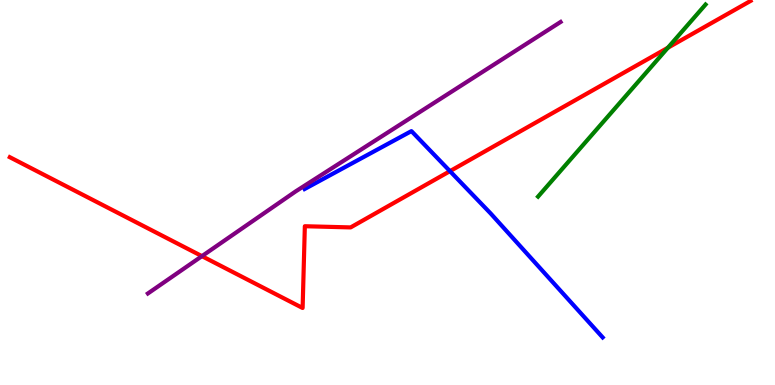[{'lines': ['blue', 'red'], 'intersections': [{'x': 5.81, 'y': 5.55}]}, {'lines': ['green', 'red'], 'intersections': [{'x': 8.62, 'y': 8.76}]}, {'lines': ['purple', 'red'], 'intersections': [{'x': 2.61, 'y': 3.35}]}, {'lines': ['blue', 'green'], 'intersections': []}, {'lines': ['blue', 'purple'], 'intersections': []}, {'lines': ['green', 'purple'], 'intersections': []}]